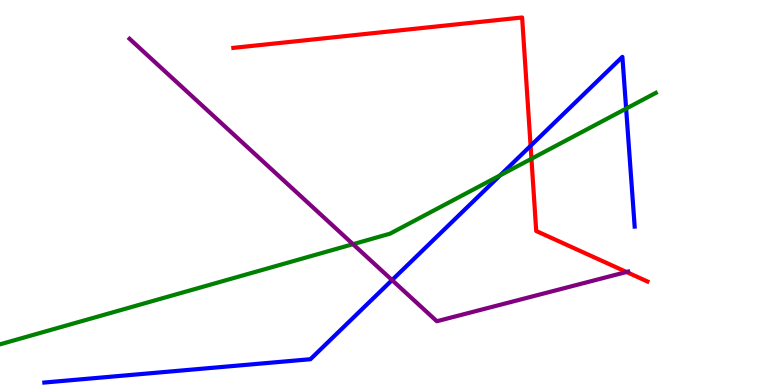[{'lines': ['blue', 'red'], 'intersections': [{'x': 6.85, 'y': 6.21}]}, {'lines': ['green', 'red'], 'intersections': [{'x': 6.86, 'y': 5.88}]}, {'lines': ['purple', 'red'], 'intersections': [{'x': 8.08, 'y': 2.94}]}, {'lines': ['blue', 'green'], 'intersections': [{'x': 6.45, 'y': 5.45}, {'x': 8.08, 'y': 7.18}]}, {'lines': ['blue', 'purple'], 'intersections': [{'x': 5.06, 'y': 2.73}]}, {'lines': ['green', 'purple'], 'intersections': [{'x': 4.55, 'y': 3.66}]}]